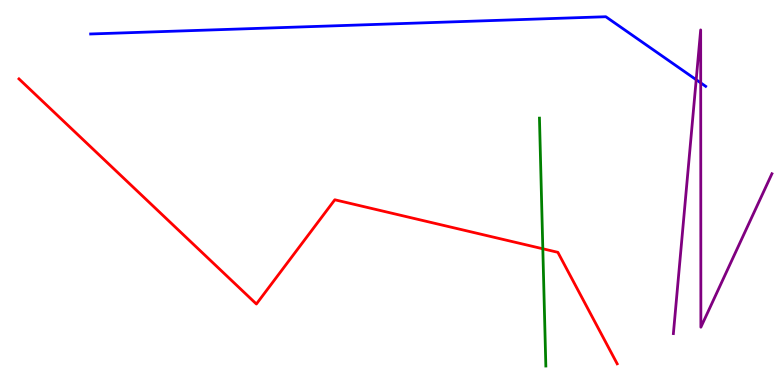[{'lines': ['blue', 'red'], 'intersections': []}, {'lines': ['green', 'red'], 'intersections': [{'x': 7.0, 'y': 3.54}]}, {'lines': ['purple', 'red'], 'intersections': []}, {'lines': ['blue', 'green'], 'intersections': []}, {'lines': ['blue', 'purple'], 'intersections': [{'x': 8.98, 'y': 7.93}, {'x': 9.04, 'y': 7.85}]}, {'lines': ['green', 'purple'], 'intersections': []}]